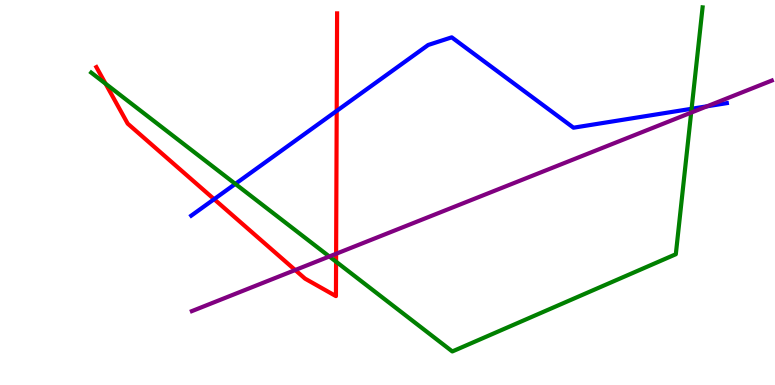[{'lines': ['blue', 'red'], 'intersections': [{'x': 2.76, 'y': 4.83}, {'x': 4.34, 'y': 7.12}]}, {'lines': ['green', 'red'], 'intersections': [{'x': 1.36, 'y': 7.83}, {'x': 4.34, 'y': 3.2}]}, {'lines': ['purple', 'red'], 'intersections': [{'x': 3.81, 'y': 2.99}, {'x': 4.34, 'y': 3.41}]}, {'lines': ['blue', 'green'], 'intersections': [{'x': 3.04, 'y': 5.22}, {'x': 8.92, 'y': 7.17}]}, {'lines': ['blue', 'purple'], 'intersections': [{'x': 9.12, 'y': 7.24}]}, {'lines': ['green', 'purple'], 'intersections': [{'x': 4.25, 'y': 3.34}, {'x': 8.92, 'y': 7.08}]}]